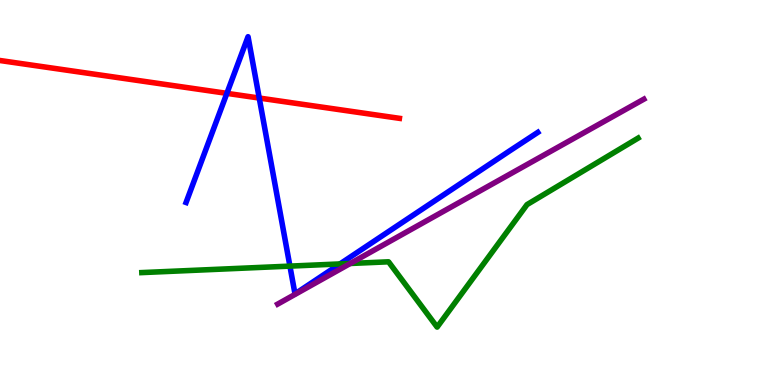[{'lines': ['blue', 'red'], 'intersections': [{'x': 2.93, 'y': 7.58}, {'x': 3.35, 'y': 7.45}]}, {'lines': ['green', 'red'], 'intersections': []}, {'lines': ['purple', 'red'], 'intersections': []}, {'lines': ['blue', 'green'], 'intersections': [{'x': 3.74, 'y': 3.09}, {'x': 4.39, 'y': 3.14}]}, {'lines': ['blue', 'purple'], 'intersections': []}, {'lines': ['green', 'purple'], 'intersections': [{'x': 4.52, 'y': 3.16}]}]